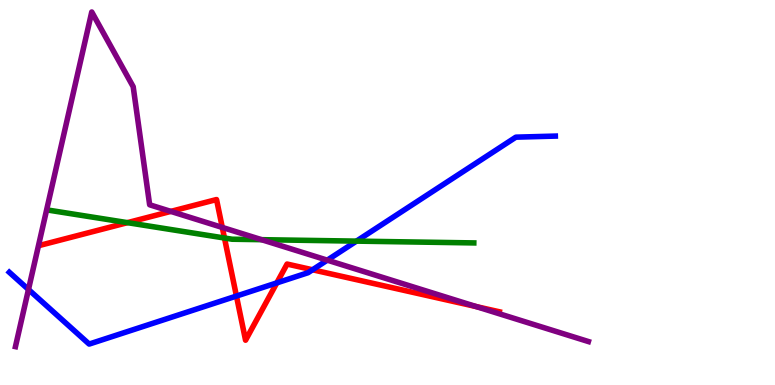[{'lines': ['blue', 'red'], 'intersections': [{'x': 3.05, 'y': 2.31}, {'x': 3.57, 'y': 2.65}, {'x': 4.03, 'y': 2.99}]}, {'lines': ['green', 'red'], 'intersections': [{'x': 1.64, 'y': 4.22}, {'x': 2.9, 'y': 3.82}]}, {'lines': ['purple', 'red'], 'intersections': [{'x': 2.2, 'y': 4.51}, {'x': 2.87, 'y': 4.09}, {'x': 6.15, 'y': 2.04}]}, {'lines': ['blue', 'green'], 'intersections': [{'x': 4.6, 'y': 3.74}]}, {'lines': ['blue', 'purple'], 'intersections': [{'x': 0.367, 'y': 2.48}, {'x': 4.22, 'y': 3.24}]}, {'lines': ['green', 'purple'], 'intersections': [{'x': 3.38, 'y': 3.77}]}]